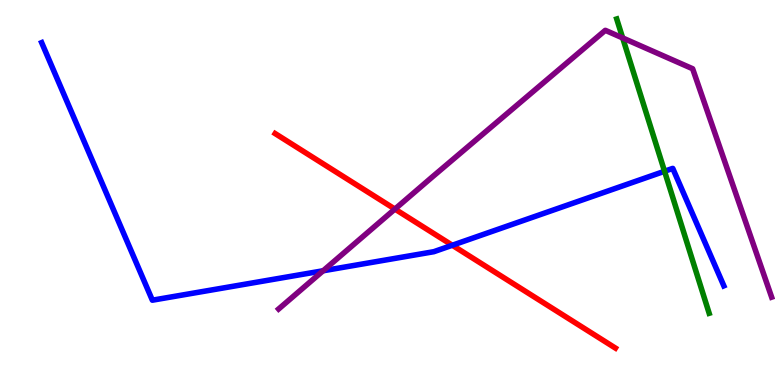[{'lines': ['blue', 'red'], 'intersections': [{'x': 5.84, 'y': 3.63}]}, {'lines': ['green', 'red'], 'intersections': []}, {'lines': ['purple', 'red'], 'intersections': [{'x': 5.1, 'y': 4.57}]}, {'lines': ['blue', 'green'], 'intersections': [{'x': 8.57, 'y': 5.55}]}, {'lines': ['blue', 'purple'], 'intersections': [{'x': 4.17, 'y': 2.97}]}, {'lines': ['green', 'purple'], 'intersections': [{'x': 8.03, 'y': 9.01}]}]